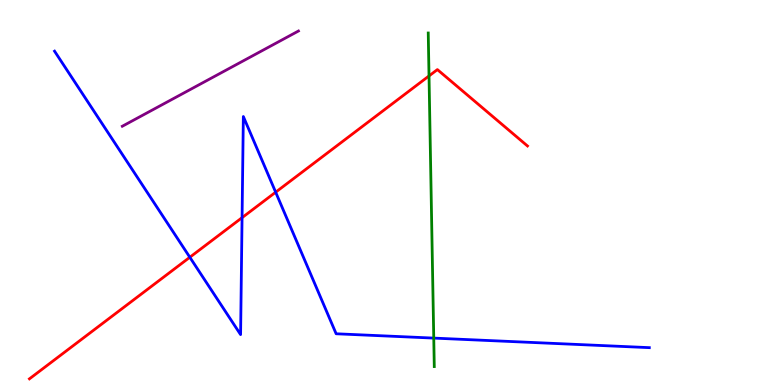[{'lines': ['blue', 'red'], 'intersections': [{'x': 2.45, 'y': 3.32}, {'x': 3.12, 'y': 4.35}, {'x': 3.56, 'y': 5.01}]}, {'lines': ['green', 'red'], 'intersections': [{'x': 5.54, 'y': 8.03}]}, {'lines': ['purple', 'red'], 'intersections': []}, {'lines': ['blue', 'green'], 'intersections': [{'x': 5.6, 'y': 1.22}]}, {'lines': ['blue', 'purple'], 'intersections': []}, {'lines': ['green', 'purple'], 'intersections': []}]